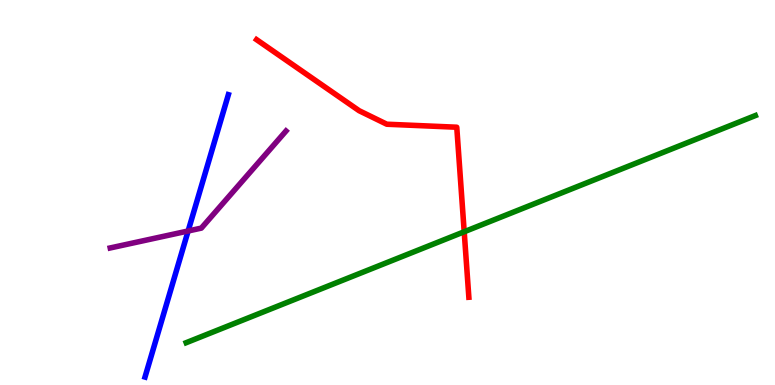[{'lines': ['blue', 'red'], 'intersections': []}, {'lines': ['green', 'red'], 'intersections': [{'x': 5.99, 'y': 3.98}]}, {'lines': ['purple', 'red'], 'intersections': []}, {'lines': ['blue', 'green'], 'intersections': []}, {'lines': ['blue', 'purple'], 'intersections': [{'x': 2.43, 'y': 4.0}]}, {'lines': ['green', 'purple'], 'intersections': []}]